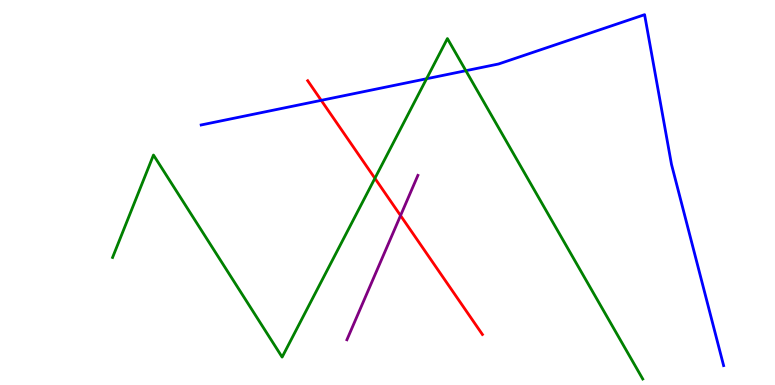[{'lines': ['blue', 'red'], 'intersections': [{'x': 4.14, 'y': 7.39}]}, {'lines': ['green', 'red'], 'intersections': [{'x': 4.84, 'y': 5.37}]}, {'lines': ['purple', 'red'], 'intersections': [{'x': 5.17, 'y': 4.4}]}, {'lines': ['blue', 'green'], 'intersections': [{'x': 5.5, 'y': 7.95}, {'x': 6.01, 'y': 8.16}]}, {'lines': ['blue', 'purple'], 'intersections': []}, {'lines': ['green', 'purple'], 'intersections': []}]